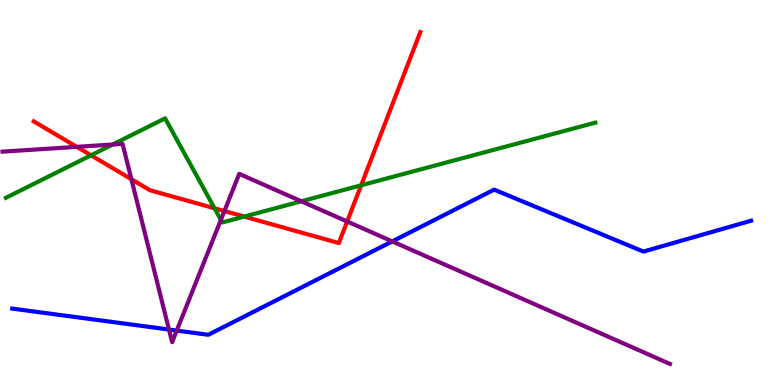[{'lines': ['blue', 'red'], 'intersections': []}, {'lines': ['green', 'red'], 'intersections': [{'x': 1.17, 'y': 5.97}, {'x': 2.77, 'y': 4.59}, {'x': 3.15, 'y': 4.37}, {'x': 4.66, 'y': 5.19}]}, {'lines': ['purple', 'red'], 'intersections': [{'x': 0.99, 'y': 6.19}, {'x': 1.7, 'y': 5.35}, {'x': 2.9, 'y': 4.52}, {'x': 4.48, 'y': 4.25}]}, {'lines': ['blue', 'green'], 'intersections': []}, {'lines': ['blue', 'purple'], 'intersections': [{'x': 2.18, 'y': 1.44}, {'x': 2.28, 'y': 1.41}, {'x': 5.06, 'y': 3.73}]}, {'lines': ['green', 'purple'], 'intersections': [{'x': 1.45, 'y': 6.25}, {'x': 2.85, 'y': 4.29}, {'x': 3.89, 'y': 4.77}]}]